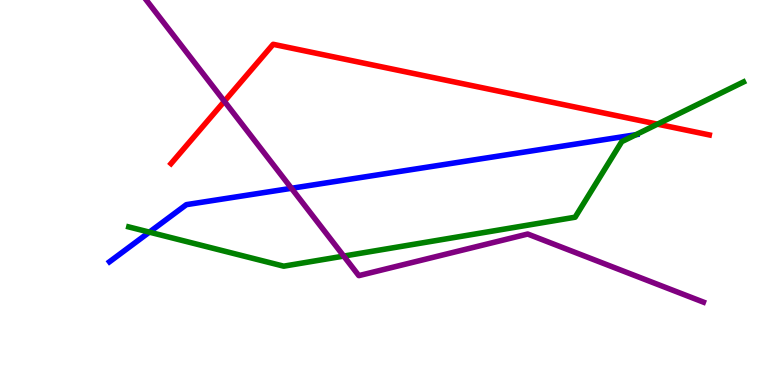[{'lines': ['blue', 'red'], 'intersections': []}, {'lines': ['green', 'red'], 'intersections': [{'x': 8.48, 'y': 6.78}]}, {'lines': ['purple', 'red'], 'intersections': [{'x': 2.9, 'y': 7.37}]}, {'lines': ['blue', 'green'], 'intersections': [{'x': 1.93, 'y': 3.97}, {'x': 8.21, 'y': 6.5}]}, {'lines': ['blue', 'purple'], 'intersections': [{'x': 3.76, 'y': 5.11}]}, {'lines': ['green', 'purple'], 'intersections': [{'x': 4.44, 'y': 3.35}]}]